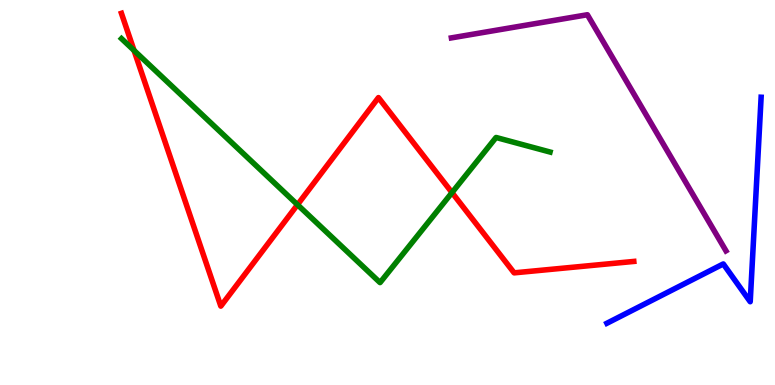[{'lines': ['blue', 'red'], 'intersections': []}, {'lines': ['green', 'red'], 'intersections': [{'x': 1.73, 'y': 8.69}, {'x': 3.84, 'y': 4.68}, {'x': 5.83, 'y': 5.0}]}, {'lines': ['purple', 'red'], 'intersections': []}, {'lines': ['blue', 'green'], 'intersections': []}, {'lines': ['blue', 'purple'], 'intersections': []}, {'lines': ['green', 'purple'], 'intersections': []}]